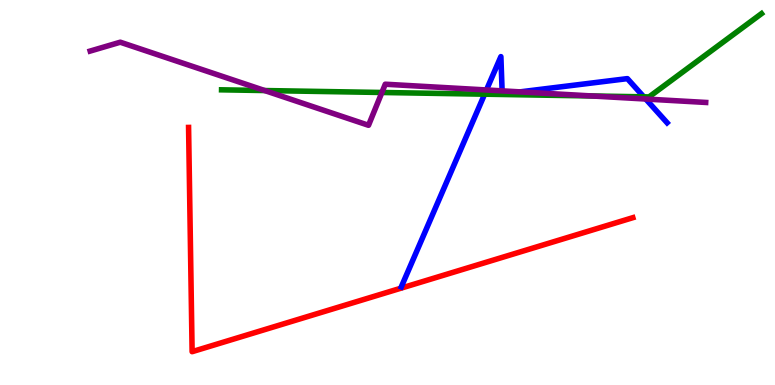[{'lines': ['blue', 'red'], 'intersections': []}, {'lines': ['green', 'red'], 'intersections': []}, {'lines': ['purple', 'red'], 'intersections': []}, {'lines': ['blue', 'green'], 'intersections': [{'x': 6.25, 'y': 7.55}, {'x': 8.31, 'y': 7.49}]}, {'lines': ['blue', 'purple'], 'intersections': [{'x': 6.28, 'y': 7.66}, {'x': 6.48, 'y': 7.64}, {'x': 6.71, 'y': 7.61}, {'x': 8.33, 'y': 7.43}]}, {'lines': ['green', 'purple'], 'intersections': [{'x': 3.42, 'y': 7.65}, {'x': 4.93, 'y': 7.6}, {'x': 7.64, 'y': 7.51}]}]